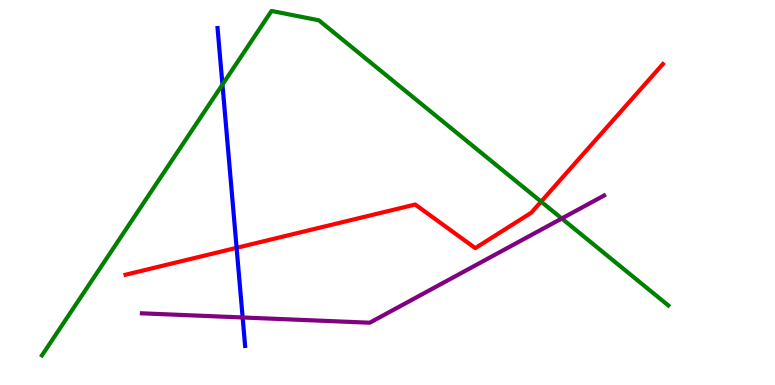[{'lines': ['blue', 'red'], 'intersections': [{'x': 3.05, 'y': 3.56}]}, {'lines': ['green', 'red'], 'intersections': [{'x': 6.98, 'y': 4.76}]}, {'lines': ['purple', 'red'], 'intersections': []}, {'lines': ['blue', 'green'], 'intersections': [{'x': 2.87, 'y': 7.8}]}, {'lines': ['blue', 'purple'], 'intersections': [{'x': 3.13, 'y': 1.75}]}, {'lines': ['green', 'purple'], 'intersections': [{'x': 7.25, 'y': 4.32}]}]